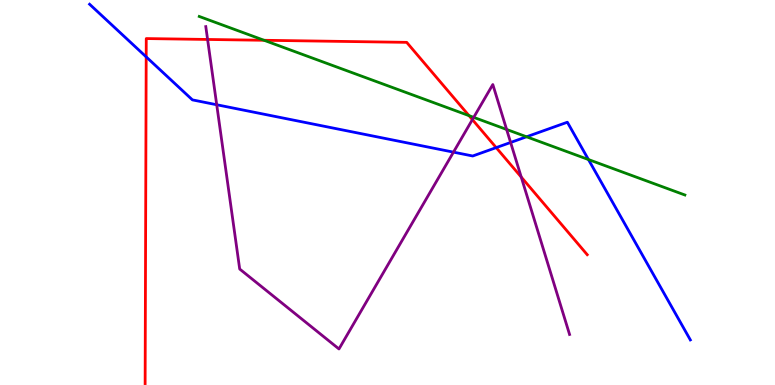[{'lines': ['blue', 'red'], 'intersections': [{'x': 1.89, 'y': 8.52}, {'x': 6.4, 'y': 6.17}]}, {'lines': ['green', 'red'], 'intersections': [{'x': 3.41, 'y': 8.95}, {'x': 6.05, 'y': 7.0}]}, {'lines': ['purple', 'red'], 'intersections': [{'x': 2.68, 'y': 8.98}, {'x': 6.1, 'y': 6.89}, {'x': 6.73, 'y': 5.4}]}, {'lines': ['blue', 'green'], 'intersections': [{'x': 6.79, 'y': 6.45}, {'x': 7.59, 'y': 5.86}]}, {'lines': ['blue', 'purple'], 'intersections': [{'x': 2.8, 'y': 7.28}, {'x': 5.85, 'y': 6.05}, {'x': 6.59, 'y': 6.3}]}, {'lines': ['green', 'purple'], 'intersections': [{'x': 6.11, 'y': 6.95}, {'x': 6.54, 'y': 6.64}]}]